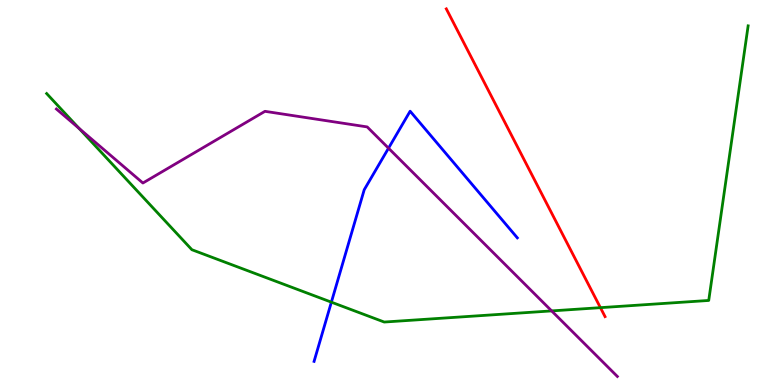[{'lines': ['blue', 'red'], 'intersections': []}, {'lines': ['green', 'red'], 'intersections': [{'x': 7.75, 'y': 2.01}]}, {'lines': ['purple', 'red'], 'intersections': []}, {'lines': ['blue', 'green'], 'intersections': [{'x': 4.28, 'y': 2.15}]}, {'lines': ['blue', 'purple'], 'intersections': [{'x': 5.01, 'y': 6.15}]}, {'lines': ['green', 'purple'], 'intersections': [{'x': 1.02, 'y': 6.66}, {'x': 7.12, 'y': 1.92}]}]